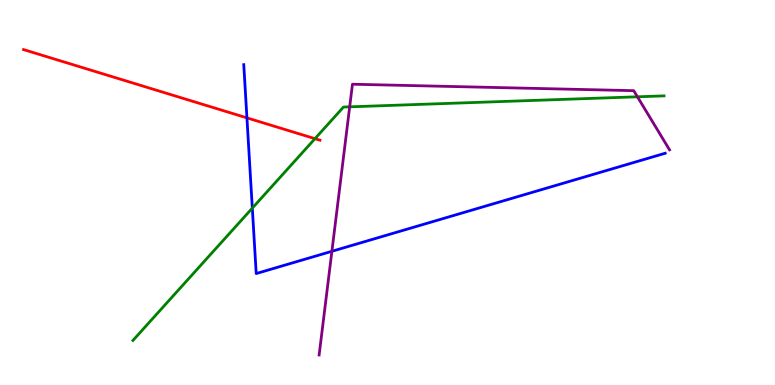[{'lines': ['blue', 'red'], 'intersections': [{'x': 3.19, 'y': 6.94}]}, {'lines': ['green', 'red'], 'intersections': [{'x': 4.06, 'y': 6.4}]}, {'lines': ['purple', 'red'], 'intersections': []}, {'lines': ['blue', 'green'], 'intersections': [{'x': 3.26, 'y': 4.59}]}, {'lines': ['blue', 'purple'], 'intersections': [{'x': 4.28, 'y': 3.47}]}, {'lines': ['green', 'purple'], 'intersections': [{'x': 4.51, 'y': 7.23}, {'x': 8.23, 'y': 7.49}]}]